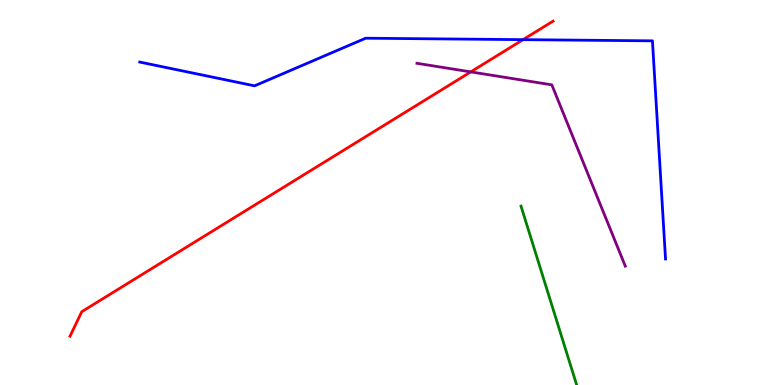[{'lines': ['blue', 'red'], 'intersections': [{'x': 6.75, 'y': 8.97}]}, {'lines': ['green', 'red'], 'intersections': []}, {'lines': ['purple', 'red'], 'intersections': [{'x': 6.07, 'y': 8.13}]}, {'lines': ['blue', 'green'], 'intersections': []}, {'lines': ['blue', 'purple'], 'intersections': []}, {'lines': ['green', 'purple'], 'intersections': []}]